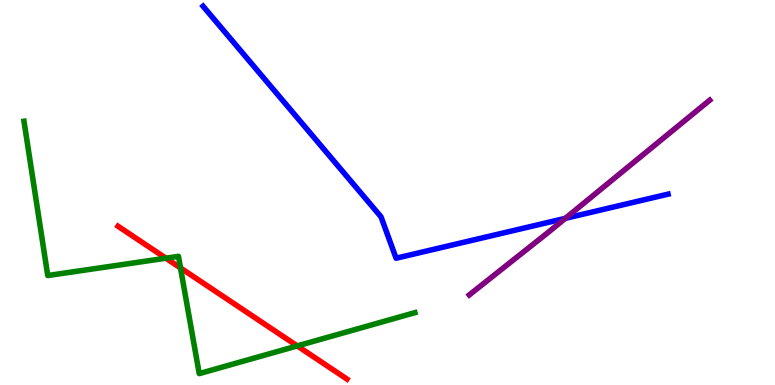[{'lines': ['blue', 'red'], 'intersections': []}, {'lines': ['green', 'red'], 'intersections': [{'x': 2.14, 'y': 3.29}, {'x': 2.33, 'y': 3.04}, {'x': 3.84, 'y': 1.02}]}, {'lines': ['purple', 'red'], 'intersections': []}, {'lines': ['blue', 'green'], 'intersections': []}, {'lines': ['blue', 'purple'], 'intersections': [{'x': 7.29, 'y': 4.33}]}, {'lines': ['green', 'purple'], 'intersections': []}]